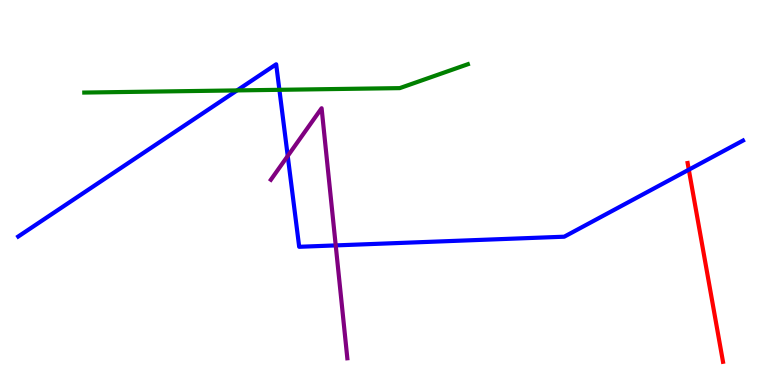[{'lines': ['blue', 'red'], 'intersections': [{'x': 8.89, 'y': 5.59}]}, {'lines': ['green', 'red'], 'intersections': []}, {'lines': ['purple', 'red'], 'intersections': []}, {'lines': ['blue', 'green'], 'intersections': [{'x': 3.06, 'y': 7.65}, {'x': 3.61, 'y': 7.67}]}, {'lines': ['blue', 'purple'], 'intersections': [{'x': 3.71, 'y': 5.95}, {'x': 4.33, 'y': 3.63}]}, {'lines': ['green', 'purple'], 'intersections': []}]